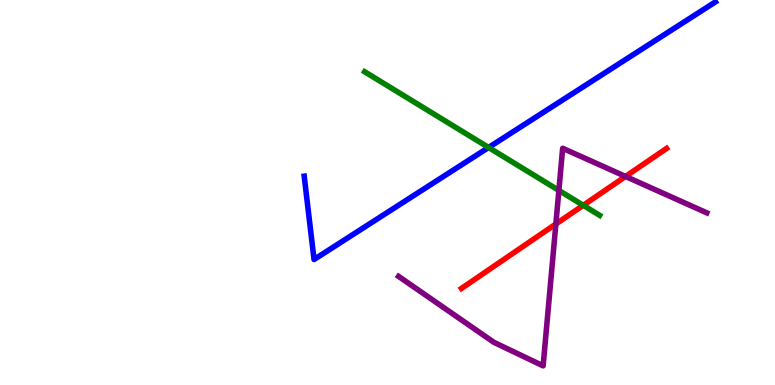[{'lines': ['blue', 'red'], 'intersections': []}, {'lines': ['green', 'red'], 'intersections': [{'x': 7.53, 'y': 4.67}]}, {'lines': ['purple', 'red'], 'intersections': [{'x': 7.17, 'y': 4.18}, {'x': 8.07, 'y': 5.42}]}, {'lines': ['blue', 'green'], 'intersections': [{'x': 6.3, 'y': 6.17}]}, {'lines': ['blue', 'purple'], 'intersections': []}, {'lines': ['green', 'purple'], 'intersections': [{'x': 7.21, 'y': 5.05}]}]